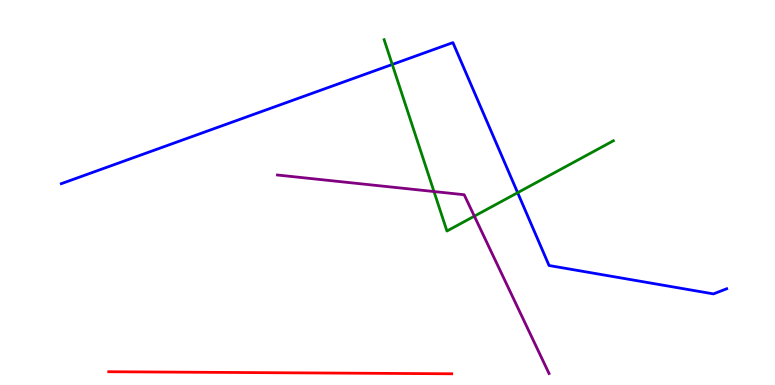[{'lines': ['blue', 'red'], 'intersections': []}, {'lines': ['green', 'red'], 'intersections': []}, {'lines': ['purple', 'red'], 'intersections': []}, {'lines': ['blue', 'green'], 'intersections': [{'x': 5.06, 'y': 8.33}, {'x': 6.68, 'y': 5.0}]}, {'lines': ['blue', 'purple'], 'intersections': []}, {'lines': ['green', 'purple'], 'intersections': [{'x': 5.6, 'y': 5.02}, {'x': 6.12, 'y': 4.39}]}]